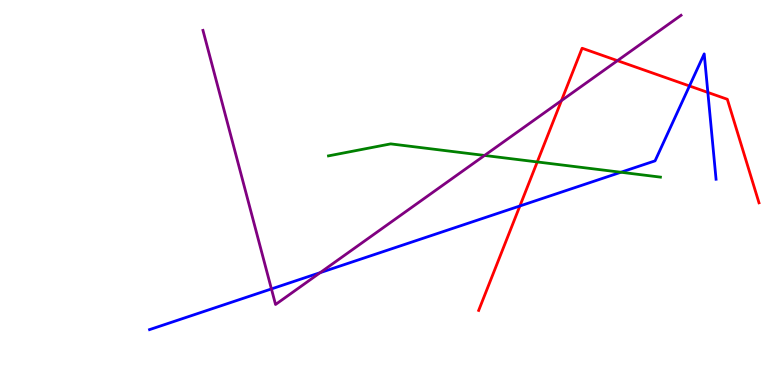[{'lines': ['blue', 'red'], 'intersections': [{'x': 6.71, 'y': 4.65}, {'x': 8.9, 'y': 7.77}, {'x': 9.13, 'y': 7.6}]}, {'lines': ['green', 'red'], 'intersections': [{'x': 6.93, 'y': 5.79}]}, {'lines': ['purple', 'red'], 'intersections': [{'x': 7.24, 'y': 7.39}, {'x': 7.97, 'y': 8.42}]}, {'lines': ['blue', 'green'], 'intersections': [{'x': 8.01, 'y': 5.53}]}, {'lines': ['blue', 'purple'], 'intersections': [{'x': 3.5, 'y': 2.5}, {'x': 4.13, 'y': 2.92}]}, {'lines': ['green', 'purple'], 'intersections': [{'x': 6.25, 'y': 5.96}]}]